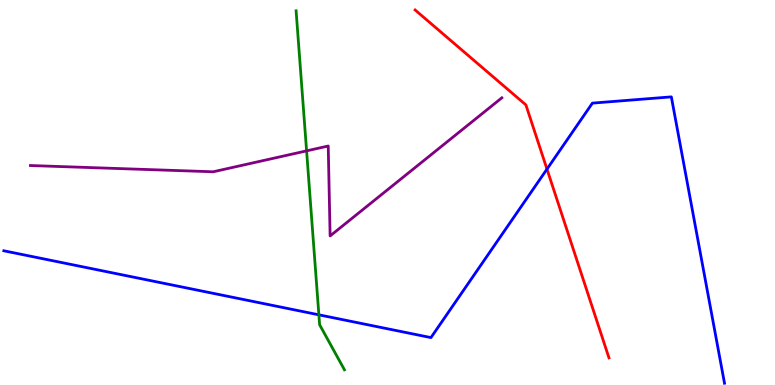[{'lines': ['blue', 'red'], 'intersections': [{'x': 7.06, 'y': 5.61}]}, {'lines': ['green', 'red'], 'intersections': []}, {'lines': ['purple', 'red'], 'intersections': []}, {'lines': ['blue', 'green'], 'intersections': [{'x': 4.11, 'y': 1.82}]}, {'lines': ['blue', 'purple'], 'intersections': []}, {'lines': ['green', 'purple'], 'intersections': [{'x': 3.96, 'y': 6.08}]}]